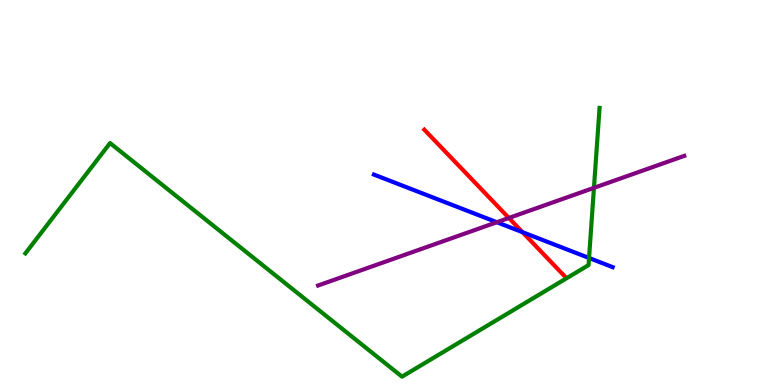[{'lines': ['blue', 'red'], 'intersections': [{'x': 6.74, 'y': 3.97}]}, {'lines': ['green', 'red'], 'intersections': []}, {'lines': ['purple', 'red'], 'intersections': [{'x': 6.57, 'y': 4.34}]}, {'lines': ['blue', 'green'], 'intersections': [{'x': 7.6, 'y': 3.3}]}, {'lines': ['blue', 'purple'], 'intersections': [{'x': 6.41, 'y': 4.23}]}, {'lines': ['green', 'purple'], 'intersections': [{'x': 7.66, 'y': 5.12}]}]